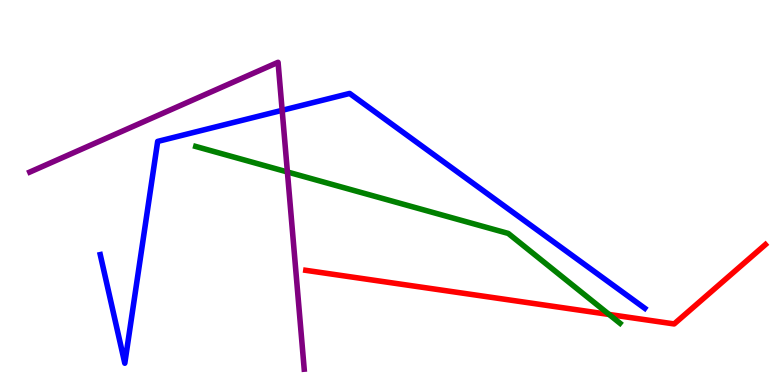[{'lines': ['blue', 'red'], 'intersections': []}, {'lines': ['green', 'red'], 'intersections': [{'x': 7.86, 'y': 1.83}]}, {'lines': ['purple', 'red'], 'intersections': []}, {'lines': ['blue', 'green'], 'intersections': []}, {'lines': ['blue', 'purple'], 'intersections': [{'x': 3.64, 'y': 7.13}]}, {'lines': ['green', 'purple'], 'intersections': [{'x': 3.71, 'y': 5.53}]}]